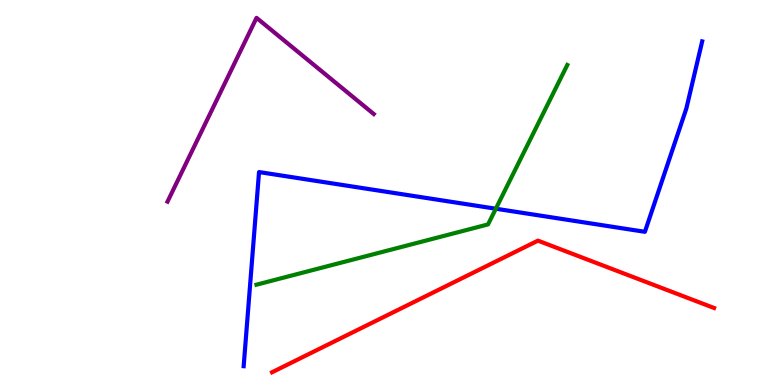[{'lines': ['blue', 'red'], 'intersections': []}, {'lines': ['green', 'red'], 'intersections': []}, {'lines': ['purple', 'red'], 'intersections': []}, {'lines': ['blue', 'green'], 'intersections': [{'x': 6.4, 'y': 4.58}]}, {'lines': ['blue', 'purple'], 'intersections': []}, {'lines': ['green', 'purple'], 'intersections': []}]